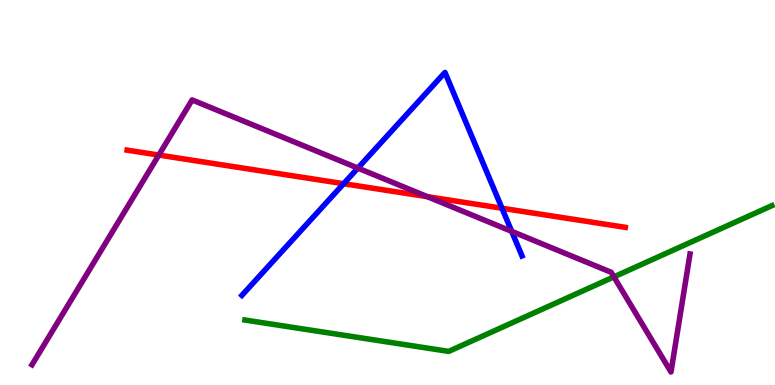[{'lines': ['blue', 'red'], 'intersections': [{'x': 4.43, 'y': 5.23}, {'x': 6.48, 'y': 4.59}]}, {'lines': ['green', 'red'], 'intersections': []}, {'lines': ['purple', 'red'], 'intersections': [{'x': 2.05, 'y': 5.97}, {'x': 5.51, 'y': 4.89}]}, {'lines': ['blue', 'green'], 'intersections': []}, {'lines': ['blue', 'purple'], 'intersections': [{'x': 4.62, 'y': 5.63}, {'x': 6.6, 'y': 3.99}]}, {'lines': ['green', 'purple'], 'intersections': [{'x': 7.92, 'y': 2.81}]}]